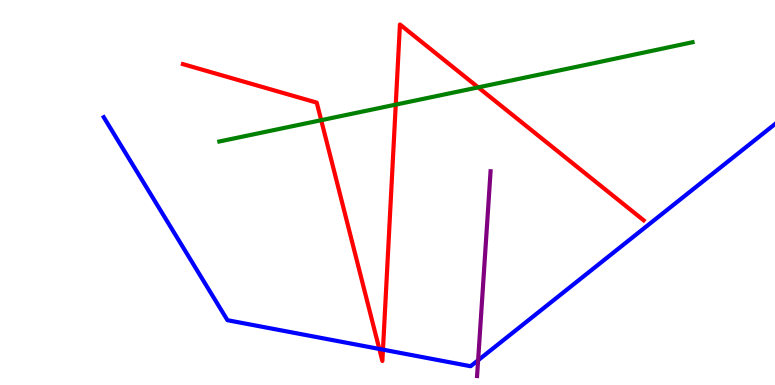[{'lines': ['blue', 'red'], 'intersections': [{'x': 4.89, 'y': 0.936}, {'x': 4.94, 'y': 0.919}]}, {'lines': ['green', 'red'], 'intersections': [{'x': 4.14, 'y': 6.88}, {'x': 5.11, 'y': 7.28}, {'x': 6.17, 'y': 7.73}]}, {'lines': ['purple', 'red'], 'intersections': []}, {'lines': ['blue', 'green'], 'intersections': []}, {'lines': ['blue', 'purple'], 'intersections': [{'x': 6.17, 'y': 0.643}]}, {'lines': ['green', 'purple'], 'intersections': []}]